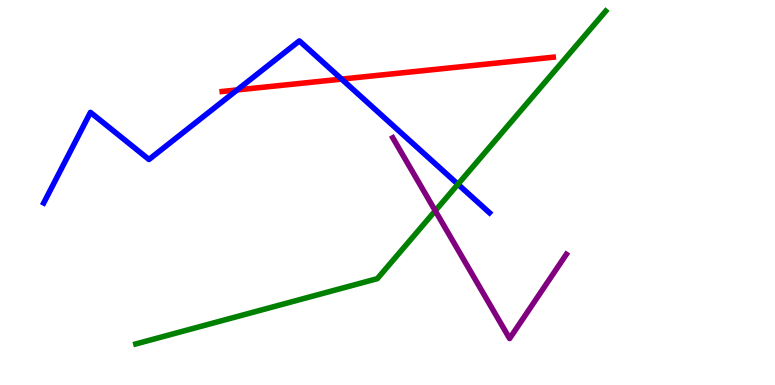[{'lines': ['blue', 'red'], 'intersections': [{'x': 3.06, 'y': 7.66}, {'x': 4.41, 'y': 7.95}]}, {'lines': ['green', 'red'], 'intersections': []}, {'lines': ['purple', 'red'], 'intersections': []}, {'lines': ['blue', 'green'], 'intersections': [{'x': 5.91, 'y': 5.21}]}, {'lines': ['blue', 'purple'], 'intersections': []}, {'lines': ['green', 'purple'], 'intersections': [{'x': 5.62, 'y': 4.52}]}]